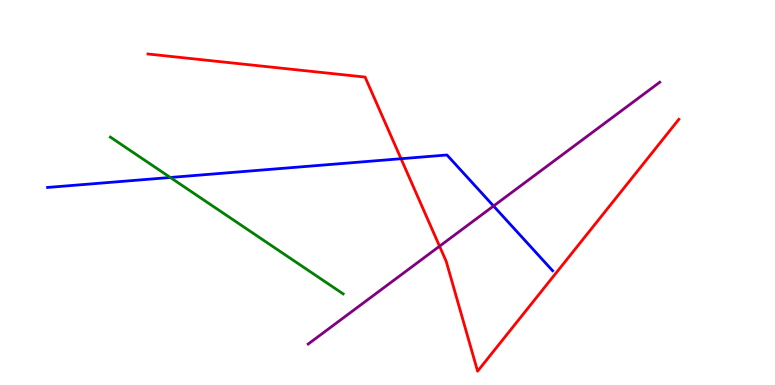[{'lines': ['blue', 'red'], 'intersections': [{'x': 5.17, 'y': 5.88}]}, {'lines': ['green', 'red'], 'intersections': []}, {'lines': ['purple', 'red'], 'intersections': [{'x': 5.67, 'y': 3.6}]}, {'lines': ['blue', 'green'], 'intersections': [{'x': 2.2, 'y': 5.39}]}, {'lines': ['blue', 'purple'], 'intersections': [{'x': 6.37, 'y': 4.65}]}, {'lines': ['green', 'purple'], 'intersections': []}]